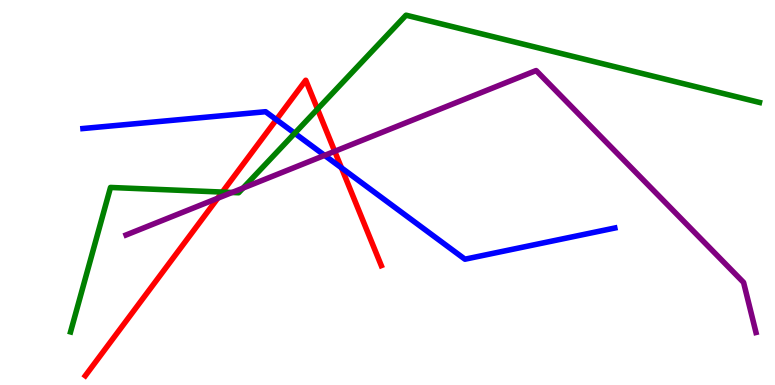[{'lines': ['blue', 'red'], 'intersections': [{'x': 3.57, 'y': 6.89}, {'x': 4.41, 'y': 5.64}]}, {'lines': ['green', 'red'], 'intersections': [{'x': 2.87, 'y': 5.01}, {'x': 4.1, 'y': 7.17}]}, {'lines': ['purple', 'red'], 'intersections': [{'x': 2.81, 'y': 4.85}, {'x': 4.32, 'y': 6.07}]}, {'lines': ['blue', 'green'], 'intersections': [{'x': 3.8, 'y': 6.54}]}, {'lines': ['blue', 'purple'], 'intersections': [{'x': 4.19, 'y': 5.96}]}, {'lines': ['green', 'purple'], 'intersections': [{'x': 2.99, 'y': 5.0}, {'x': 3.14, 'y': 5.11}]}]